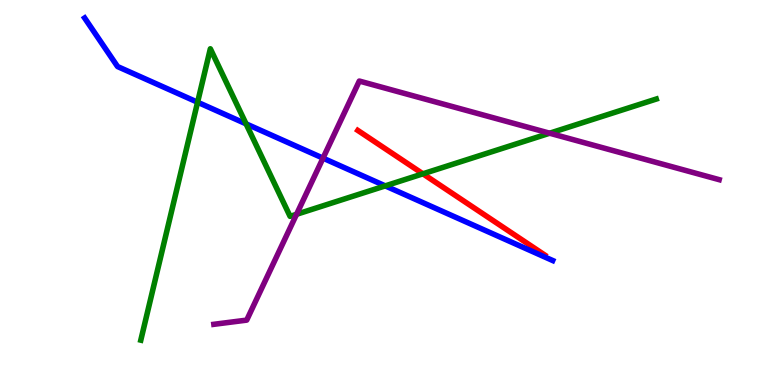[{'lines': ['blue', 'red'], 'intersections': []}, {'lines': ['green', 'red'], 'intersections': [{'x': 5.46, 'y': 5.49}]}, {'lines': ['purple', 'red'], 'intersections': []}, {'lines': ['blue', 'green'], 'intersections': [{'x': 2.55, 'y': 7.34}, {'x': 3.18, 'y': 6.78}, {'x': 4.97, 'y': 5.17}]}, {'lines': ['blue', 'purple'], 'intersections': [{'x': 4.17, 'y': 5.89}]}, {'lines': ['green', 'purple'], 'intersections': [{'x': 3.83, 'y': 4.43}, {'x': 7.09, 'y': 6.54}]}]